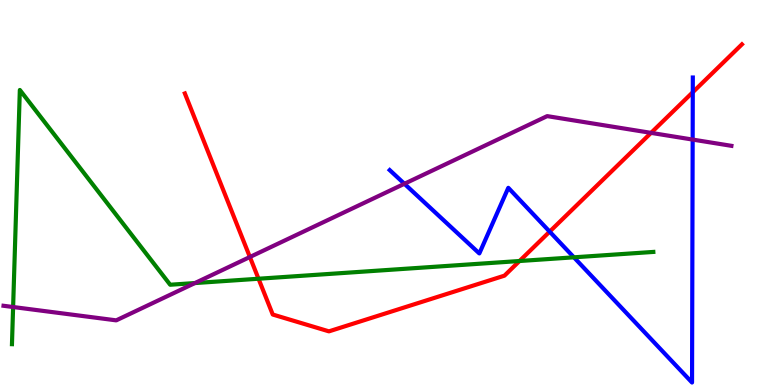[{'lines': ['blue', 'red'], 'intersections': [{'x': 7.09, 'y': 3.98}, {'x': 8.94, 'y': 7.6}]}, {'lines': ['green', 'red'], 'intersections': [{'x': 3.34, 'y': 2.76}, {'x': 6.7, 'y': 3.22}]}, {'lines': ['purple', 'red'], 'intersections': [{'x': 3.22, 'y': 3.32}, {'x': 8.4, 'y': 6.55}]}, {'lines': ['blue', 'green'], 'intersections': [{'x': 7.41, 'y': 3.32}]}, {'lines': ['blue', 'purple'], 'intersections': [{'x': 5.22, 'y': 5.23}, {'x': 8.94, 'y': 6.37}]}, {'lines': ['green', 'purple'], 'intersections': [{'x': 0.169, 'y': 2.03}, {'x': 2.52, 'y': 2.65}]}]